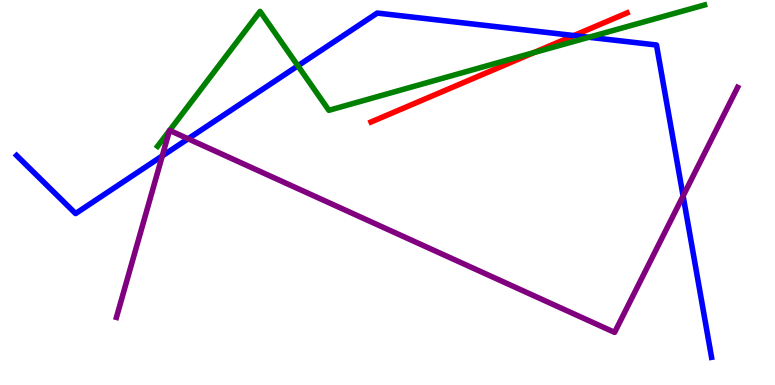[{'lines': ['blue', 'red'], 'intersections': [{'x': 7.41, 'y': 9.08}]}, {'lines': ['green', 'red'], 'intersections': [{'x': 6.89, 'y': 8.63}]}, {'lines': ['purple', 'red'], 'intersections': []}, {'lines': ['blue', 'green'], 'intersections': [{'x': 3.84, 'y': 8.29}, {'x': 7.6, 'y': 9.03}]}, {'lines': ['blue', 'purple'], 'intersections': [{'x': 2.09, 'y': 5.95}, {'x': 2.43, 'y': 6.4}, {'x': 8.81, 'y': 4.91}]}, {'lines': ['green', 'purple'], 'intersections': [{'x': 2.19, 'y': 6.61}, {'x': 2.19, 'y': 6.61}]}]